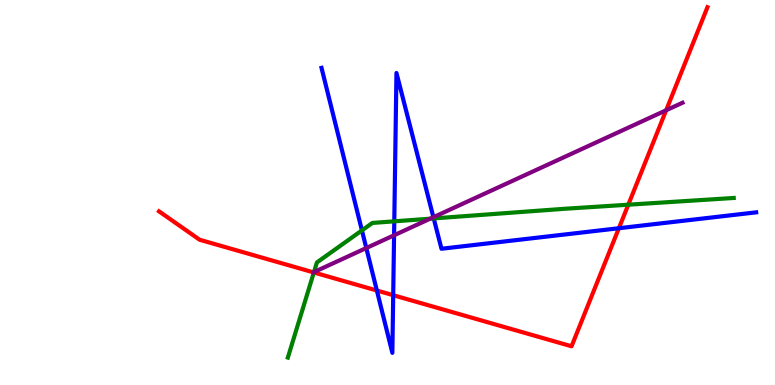[{'lines': ['blue', 'red'], 'intersections': [{'x': 4.86, 'y': 2.45}, {'x': 5.07, 'y': 2.33}, {'x': 7.99, 'y': 4.07}]}, {'lines': ['green', 'red'], 'intersections': [{'x': 4.05, 'y': 2.92}, {'x': 8.11, 'y': 4.68}]}, {'lines': ['purple', 'red'], 'intersections': [{'x': 8.6, 'y': 7.14}]}, {'lines': ['blue', 'green'], 'intersections': [{'x': 4.67, 'y': 4.02}, {'x': 5.09, 'y': 4.25}, {'x': 5.6, 'y': 4.33}]}, {'lines': ['blue', 'purple'], 'intersections': [{'x': 4.73, 'y': 3.56}, {'x': 5.08, 'y': 3.89}, {'x': 5.59, 'y': 4.36}]}, {'lines': ['green', 'purple'], 'intersections': [{'x': 4.05, 'y': 2.93}, {'x': 5.55, 'y': 4.32}]}]